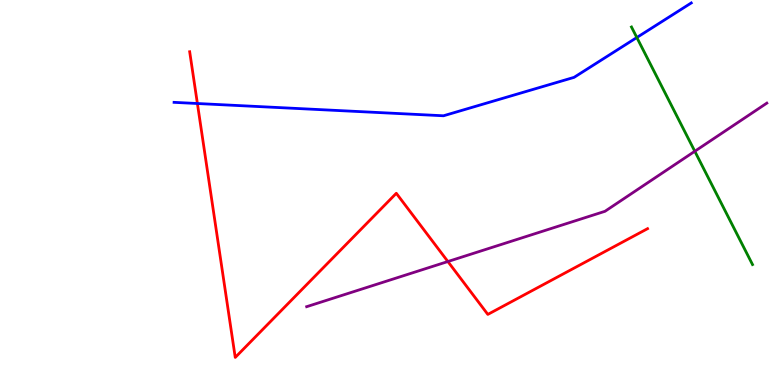[{'lines': ['blue', 'red'], 'intersections': [{'x': 2.55, 'y': 7.31}]}, {'lines': ['green', 'red'], 'intersections': []}, {'lines': ['purple', 'red'], 'intersections': [{'x': 5.78, 'y': 3.21}]}, {'lines': ['blue', 'green'], 'intersections': [{'x': 8.22, 'y': 9.03}]}, {'lines': ['blue', 'purple'], 'intersections': []}, {'lines': ['green', 'purple'], 'intersections': [{'x': 8.97, 'y': 6.07}]}]